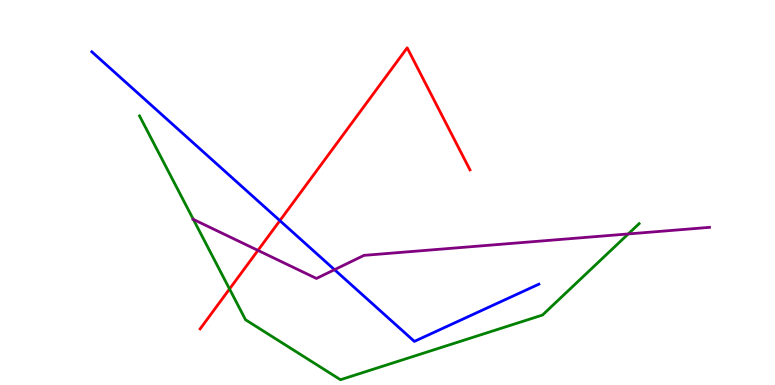[{'lines': ['blue', 'red'], 'intersections': [{'x': 3.61, 'y': 4.27}]}, {'lines': ['green', 'red'], 'intersections': [{'x': 2.96, 'y': 2.49}]}, {'lines': ['purple', 'red'], 'intersections': [{'x': 3.33, 'y': 3.5}]}, {'lines': ['blue', 'green'], 'intersections': []}, {'lines': ['blue', 'purple'], 'intersections': [{'x': 4.32, 'y': 3.0}]}, {'lines': ['green', 'purple'], 'intersections': [{'x': 2.49, 'y': 4.3}, {'x': 8.11, 'y': 3.92}]}]